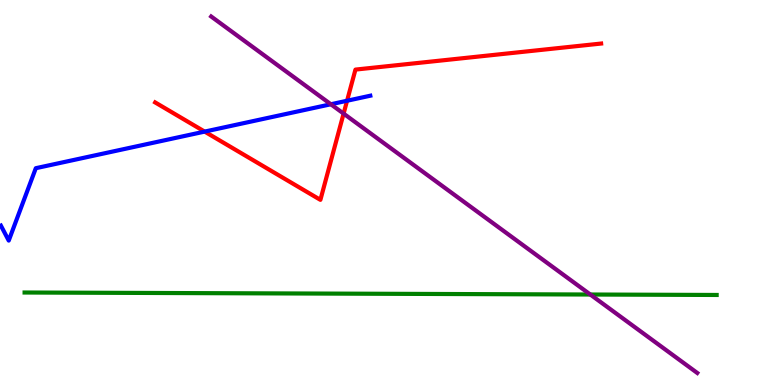[{'lines': ['blue', 'red'], 'intersections': [{'x': 2.64, 'y': 6.58}, {'x': 4.48, 'y': 7.38}]}, {'lines': ['green', 'red'], 'intersections': []}, {'lines': ['purple', 'red'], 'intersections': [{'x': 4.43, 'y': 7.05}]}, {'lines': ['blue', 'green'], 'intersections': []}, {'lines': ['blue', 'purple'], 'intersections': [{'x': 4.27, 'y': 7.29}]}, {'lines': ['green', 'purple'], 'intersections': [{'x': 7.62, 'y': 2.35}]}]